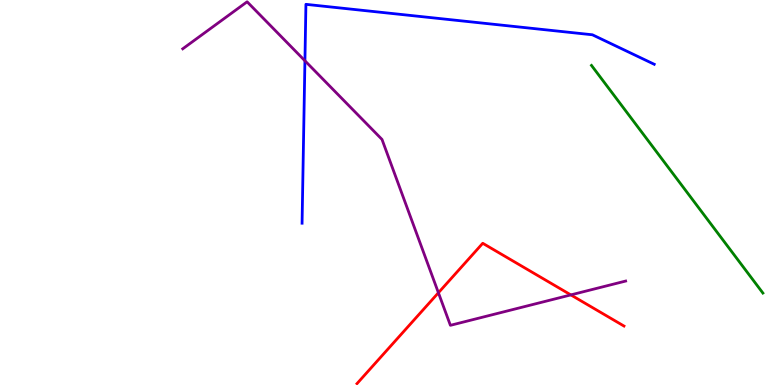[{'lines': ['blue', 'red'], 'intersections': []}, {'lines': ['green', 'red'], 'intersections': []}, {'lines': ['purple', 'red'], 'intersections': [{'x': 5.66, 'y': 2.4}, {'x': 7.37, 'y': 2.34}]}, {'lines': ['blue', 'green'], 'intersections': []}, {'lines': ['blue', 'purple'], 'intersections': [{'x': 3.93, 'y': 8.42}]}, {'lines': ['green', 'purple'], 'intersections': []}]